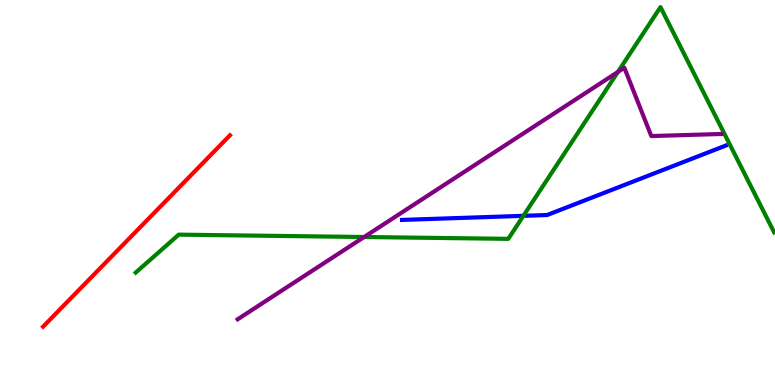[{'lines': ['blue', 'red'], 'intersections': []}, {'lines': ['green', 'red'], 'intersections': []}, {'lines': ['purple', 'red'], 'intersections': []}, {'lines': ['blue', 'green'], 'intersections': [{'x': 6.75, 'y': 4.39}]}, {'lines': ['blue', 'purple'], 'intersections': []}, {'lines': ['green', 'purple'], 'intersections': [{'x': 4.7, 'y': 3.84}, {'x': 7.97, 'y': 8.13}]}]